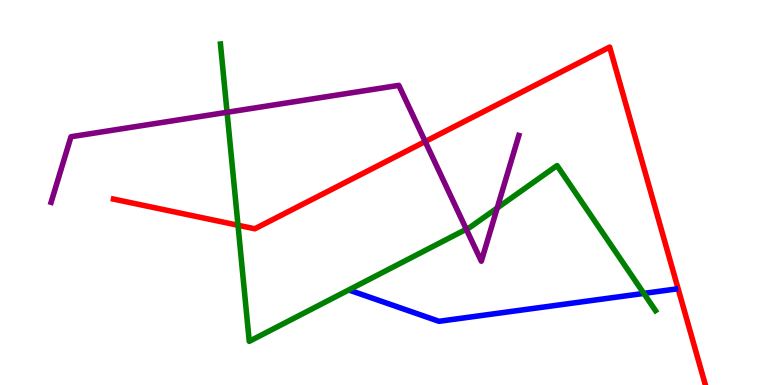[{'lines': ['blue', 'red'], 'intersections': []}, {'lines': ['green', 'red'], 'intersections': [{'x': 3.07, 'y': 4.15}]}, {'lines': ['purple', 'red'], 'intersections': [{'x': 5.49, 'y': 6.32}]}, {'lines': ['blue', 'green'], 'intersections': [{'x': 8.31, 'y': 2.38}]}, {'lines': ['blue', 'purple'], 'intersections': []}, {'lines': ['green', 'purple'], 'intersections': [{'x': 2.93, 'y': 7.08}, {'x': 6.02, 'y': 4.05}, {'x': 6.42, 'y': 4.6}]}]